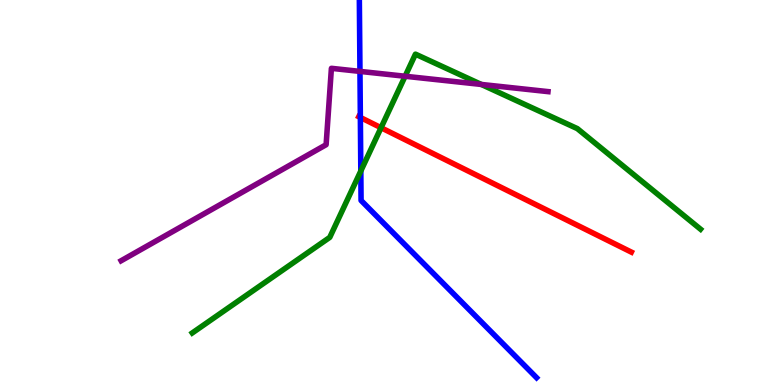[{'lines': ['blue', 'red'], 'intersections': [{'x': 4.65, 'y': 6.95}]}, {'lines': ['green', 'red'], 'intersections': [{'x': 4.92, 'y': 6.68}]}, {'lines': ['purple', 'red'], 'intersections': []}, {'lines': ['blue', 'green'], 'intersections': [{'x': 4.66, 'y': 5.56}]}, {'lines': ['blue', 'purple'], 'intersections': [{'x': 4.64, 'y': 8.15}]}, {'lines': ['green', 'purple'], 'intersections': [{'x': 5.23, 'y': 8.02}, {'x': 6.21, 'y': 7.81}]}]